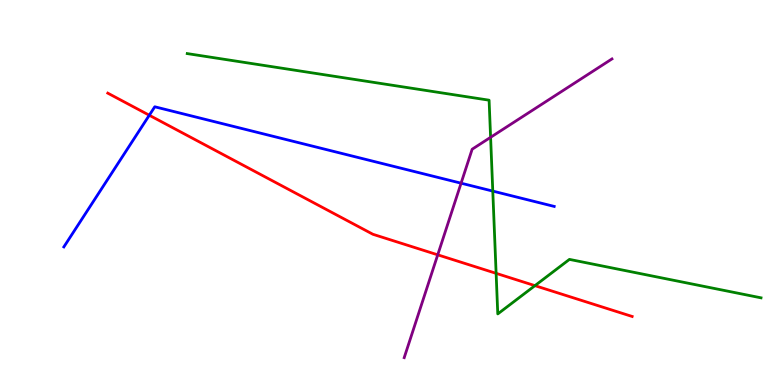[{'lines': ['blue', 'red'], 'intersections': [{'x': 1.93, 'y': 7.01}]}, {'lines': ['green', 'red'], 'intersections': [{'x': 6.4, 'y': 2.9}, {'x': 6.9, 'y': 2.58}]}, {'lines': ['purple', 'red'], 'intersections': [{'x': 5.65, 'y': 3.38}]}, {'lines': ['blue', 'green'], 'intersections': [{'x': 6.36, 'y': 5.04}]}, {'lines': ['blue', 'purple'], 'intersections': [{'x': 5.95, 'y': 5.24}]}, {'lines': ['green', 'purple'], 'intersections': [{'x': 6.33, 'y': 6.43}]}]